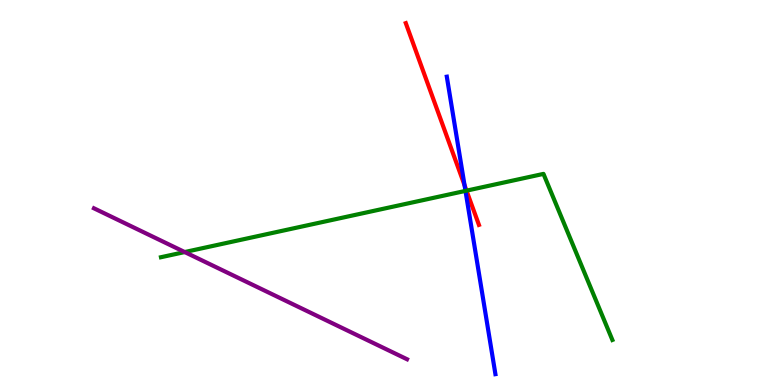[{'lines': ['blue', 'red'], 'intersections': [{'x': 5.99, 'y': 5.19}]}, {'lines': ['green', 'red'], 'intersections': [{'x': 6.02, 'y': 5.05}]}, {'lines': ['purple', 'red'], 'intersections': []}, {'lines': ['blue', 'green'], 'intersections': [{'x': 6.01, 'y': 5.04}]}, {'lines': ['blue', 'purple'], 'intersections': []}, {'lines': ['green', 'purple'], 'intersections': [{'x': 2.38, 'y': 3.45}]}]